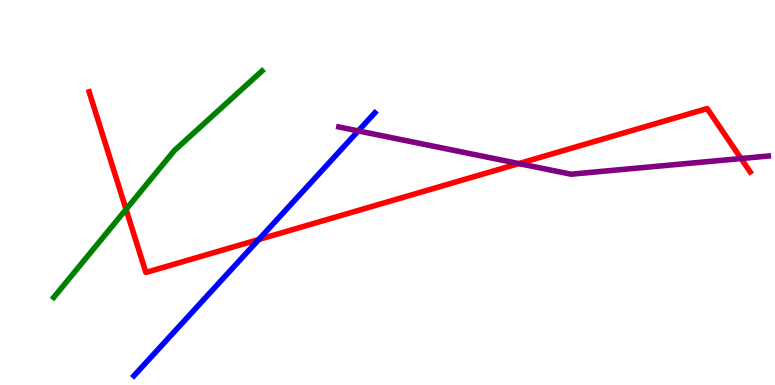[{'lines': ['blue', 'red'], 'intersections': [{'x': 3.34, 'y': 3.78}]}, {'lines': ['green', 'red'], 'intersections': [{'x': 1.63, 'y': 4.56}]}, {'lines': ['purple', 'red'], 'intersections': [{'x': 6.69, 'y': 5.75}, {'x': 9.56, 'y': 5.88}]}, {'lines': ['blue', 'green'], 'intersections': []}, {'lines': ['blue', 'purple'], 'intersections': [{'x': 4.62, 'y': 6.6}]}, {'lines': ['green', 'purple'], 'intersections': []}]